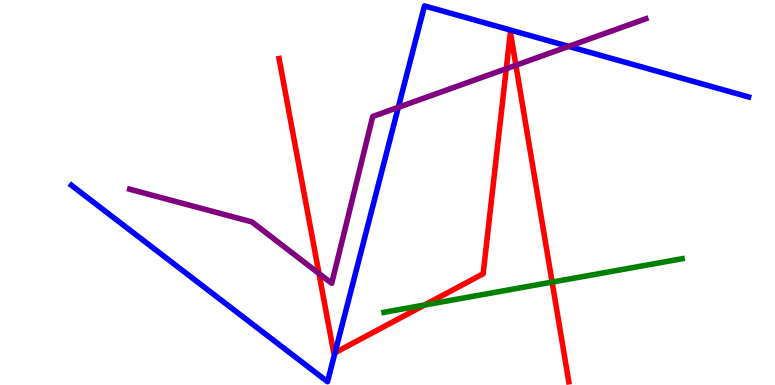[{'lines': ['blue', 'red'], 'intersections': [{'x': 4.32, 'y': 0.838}]}, {'lines': ['green', 'red'], 'intersections': [{'x': 5.48, 'y': 2.08}, {'x': 7.12, 'y': 2.67}]}, {'lines': ['purple', 'red'], 'intersections': [{'x': 4.12, 'y': 2.9}, {'x': 6.53, 'y': 8.22}, {'x': 6.66, 'y': 8.3}]}, {'lines': ['blue', 'green'], 'intersections': []}, {'lines': ['blue', 'purple'], 'intersections': [{'x': 5.14, 'y': 7.21}, {'x': 7.34, 'y': 8.79}]}, {'lines': ['green', 'purple'], 'intersections': []}]